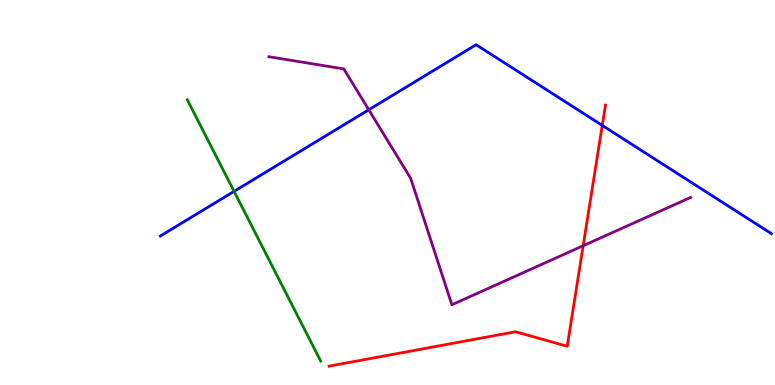[{'lines': ['blue', 'red'], 'intersections': [{'x': 7.77, 'y': 6.74}]}, {'lines': ['green', 'red'], 'intersections': []}, {'lines': ['purple', 'red'], 'intersections': [{'x': 7.52, 'y': 3.62}]}, {'lines': ['blue', 'green'], 'intersections': [{'x': 3.02, 'y': 5.03}]}, {'lines': ['blue', 'purple'], 'intersections': [{'x': 4.76, 'y': 7.15}]}, {'lines': ['green', 'purple'], 'intersections': []}]